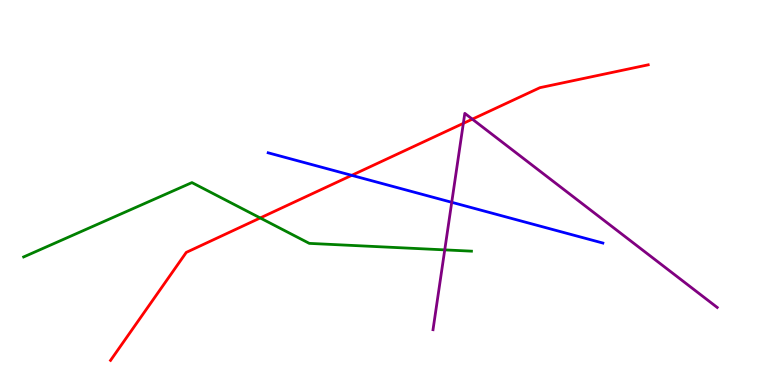[{'lines': ['blue', 'red'], 'intersections': [{'x': 4.54, 'y': 5.45}]}, {'lines': ['green', 'red'], 'intersections': [{'x': 3.36, 'y': 4.34}]}, {'lines': ['purple', 'red'], 'intersections': [{'x': 5.98, 'y': 6.8}, {'x': 6.09, 'y': 6.9}]}, {'lines': ['blue', 'green'], 'intersections': []}, {'lines': ['blue', 'purple'], 'intersections': [{'x': 5.83, 'y': 4.75}]}, {'lines': ['green', 'purple'], 'intersections': [{'x': 5.74, 'y': 3.51}]}]